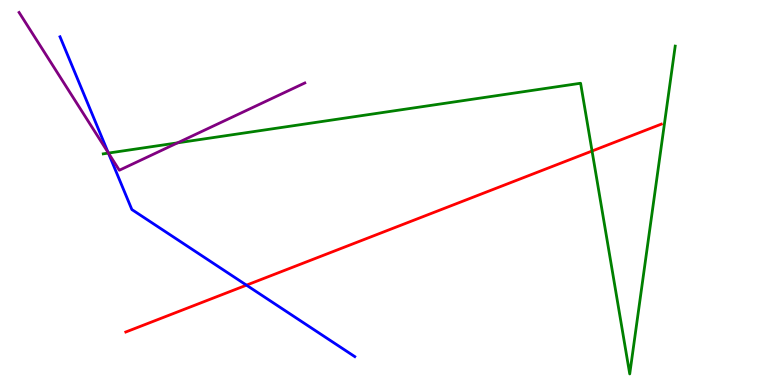[{'lines': ['blue', 'red'], 'intersections': [{'x': 3.18, 'y': 2.59}]}, {'lines': ['green', 'red'], 'intersections': [{'x': 7.64, 'y': 6.08}]}, {'lines': ['purple', 'red'], 'intersections': []}, {'lines': ['blue', 'green'], 'intersections': [{'x': 1.4, 'y': 6.02}]}, {'lines': ['blue', 'purple'], 'intersections': [{'x': 1.4, 'y': 6.03}]}, {'lines': ['green', 'purple'], 'intersections': [{'x': 1.4, 'y': 6.02}, {'x': 2.29, 'y': 6.29}]}]